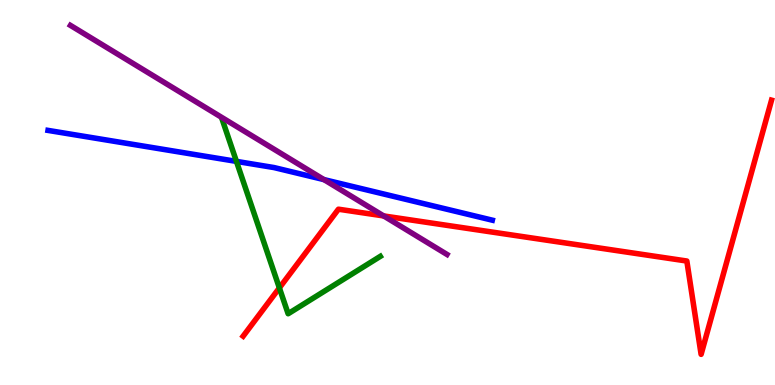[{'lines': ['blue', 'red'], 'intersections': []}, {'lines': ['green', 'red'], 'intersections': [{'x': 3.6, 'y': 2.52}]}, {'lines': ['purple', 'red'], 'intersections': [{'x': 4.95, 'y': 4.39}]}, {'lines': ['blue', 'green'], 'intersections': [{'x': 3.05, 'y': 5.81}]}, {'lines': ['blue', 'purple'], 'intersections': [{'x': 4.18, 'y': 5.34}]}, {'lines': ['green', 'purple'], 'intersections': []}]